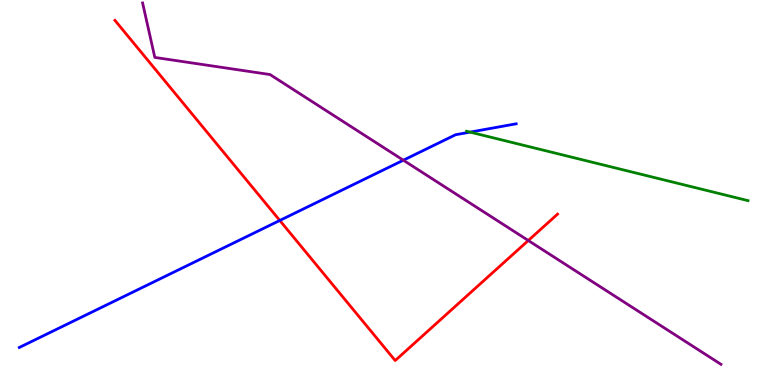[{'lines': ['blue', 'red'], 'intersections': [{'x': 3.61, 'y': 4.27}]}, {'lines': ['green', 'red'], 'intersections': []}, {'lines': ['purple', 'red'], 'intersections': [{'x': 6.82, 'y': 3.75}]}, {'lines': ['blue', 'green'], 'intersections': [{'x': 6.07, 'y': 6.57}]}, {'lines': ['blue', 'purple'], 'intersections': [{'x': 5.2, 'y': 5.84}]}, {'lines': ['green', 'purple'], 'intersections': []}]